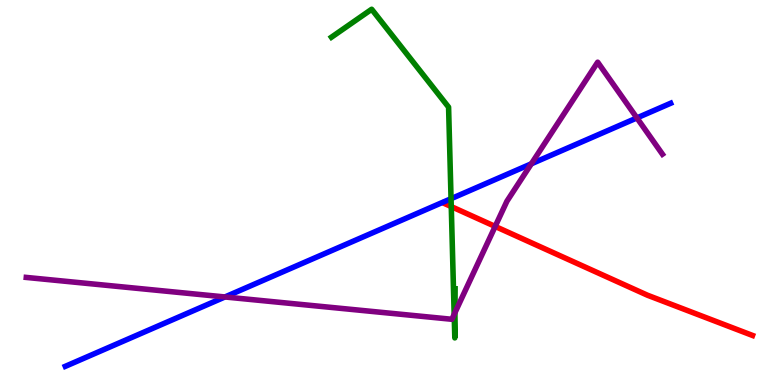[{'lines': ['blue', 'red'], 'intersections': []}, {'lines': ['green', 'red'], 'intersections': [{'x': 5.82, 'y': 4.63}]}, {'lines': ['purple', 'red'], 'intersections': [{'x': 6.39, 'y': 4.12}]}, {'lines': ['blue', 'green'], 'intersections': [{'x': 5.82, 'y': 4.84}]}, {'lines': ['blue', 'purple'], 'intersections': [{'x': 2.9, 'y': 2.29}, {'x': 6.86, 'y': 5.75}, {'x': 8.22, 'y': 6.94}]}, {'lines': ['green', 'purple'], 'intersections': [{'x': 5.86, 'y': 1.84}, {'x': 5.87, 'y': 1.88}]}]